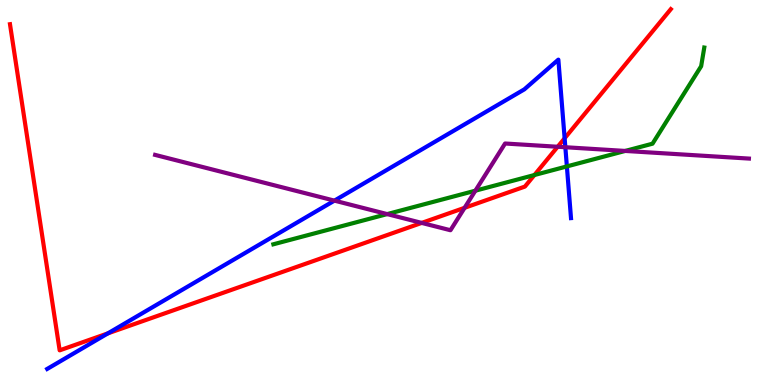[{'lines': ['blue', 'red'], 'intersections': [{'x': 1.39, 'y': 1.34}, {'x': 7.29, 'y': 6.41}]}, {'lines': ['green', 'red'], 'intersections': [{'x': 6.9, 'y': 5.45}]}, {'lines': ['purple', 'red'], 'intersections': [{'x': 5.44, 'y': 4.21}, {'x': 5.99, 'y': 4.6}, {'x': 7.2, 'y': 6.19}]}, {'lines': ['blue', 'green'], 'intersections': [{'x': 7.31, 'y': 5.68}]}, {'lines': ['blue', 'purple'], 'intersections': [{'x': 4.32, 'y': 4.79}, {'x': 7.29, 'y': 6.18}]}, {'lines': ['green', 'purple'], 'intersections': [{'x': 5.0, 'y': 4.44}, {'x': 6.13, 'y': 5.05}, {'x': 8.07, 'y': 6.08}]}]